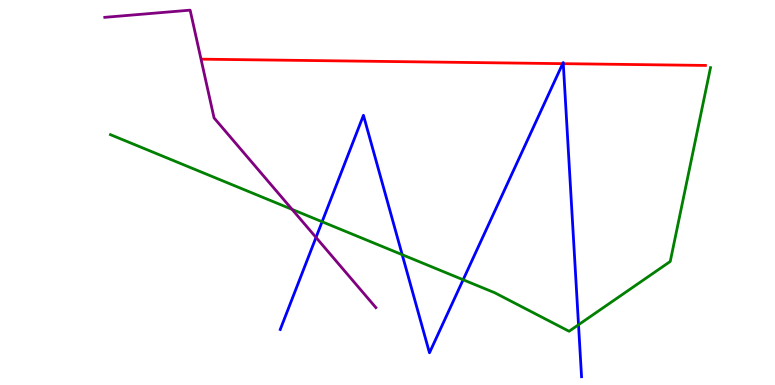[{'lines': ['blue', 'red'], 'intersections': [{'x': 7.26, 'y': 8.35}, {'x': 7.27, 'y': 8.35}]}, {'lines': ['green', 'red'], 'intersections': []}, {'lines': ['purple', 'red'], 'intersections': []}, {'lines': ['blue', 'green'], 'intersections': [{'x': 4.16, 'y': 4.24}, {'x': 5.19, 'y': 3.38}, {'x': 5.98, 'y': 2.73}, {'x': 7.46, 'y': 1.56}]}, {'lines': ['blue', 'purple'], 'intersections': [{'x': 4.08, 'y': 3.83}]}, {'lines': ['green', 'purple'], 'intersections': [{'x': 3.77, 'y': 4.56}]}]